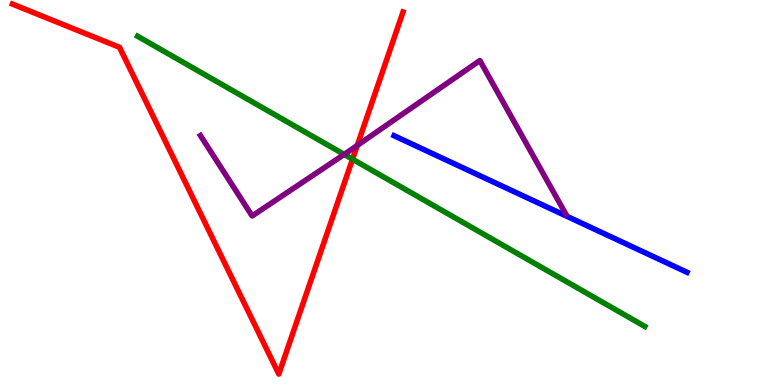[{'lines': ['blue', 'red'], 'intersections': []}, {'lines': ['green', 'red'], 'intersections': [{'x': 4.55, 'y': 5.87}]}, {'lines': ['purple', 'red'], 'intersections': [{'x': 4.61, 'y': 6.22}]}, {'lines': ['blue', 'green'], 'intersections': []}, {'lines': ['blue', 'purple'], 'intersections': []}, {'lines': ['green', 'purple'], 'intersections': [{'x': 4.44, 'y': 5.99}]}]